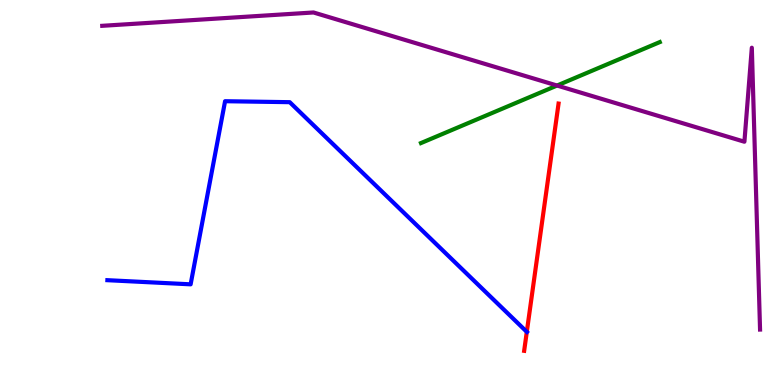[{'lines': ['blue', 'red'], 'intersections': [{'x': 6.8, 'y': 1.38}]}, {'lines': ['green', 'red'], 'intersections': []}, {'lines': ['purple', 'red'], 'intersections': []}, {'lines': ['blue', 'green'], 'intersections': []}, {'lines': ['blue', 'purple'], 'intersections': []}, {'lines': ['green', 'purple'], 'intersections': [{'x': 7.19, 'y': 7.78}]}]